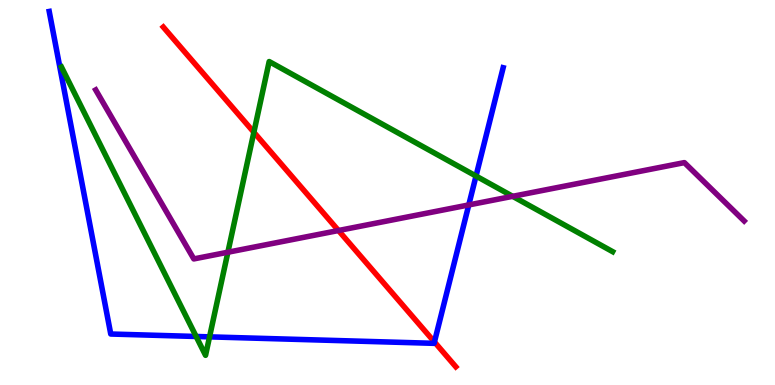[{'lines': ['blue', 'red'], 'intersections': [{'x': 5.61, 'y': 1.12}]}, {'lines': ['green', 'red'], 'intersections': [{'x': 3.28, 'y': 6.56}]}, {'lines': ['purple', 'red'], 'intersections': [{'x': 4.37, 'y': 4.01}]}, {'lines': ['blue', 'green'], 'intersections': [{'x': 2.53, 'y': 1.26}, {'x': 2.7, 'y': 1.25}, {'x': 6.14, 'y': 5.43}]}, {'lines': ['blue', 'purple'], 'intersections': [{'x': 6.05, 'y': 4.68}]}, {'lines': ['green', 'purple'], 'intersections': [{'x': 2.94, 'y': 3.45}, {'x': 6.62, 'y': 4.9}]}]